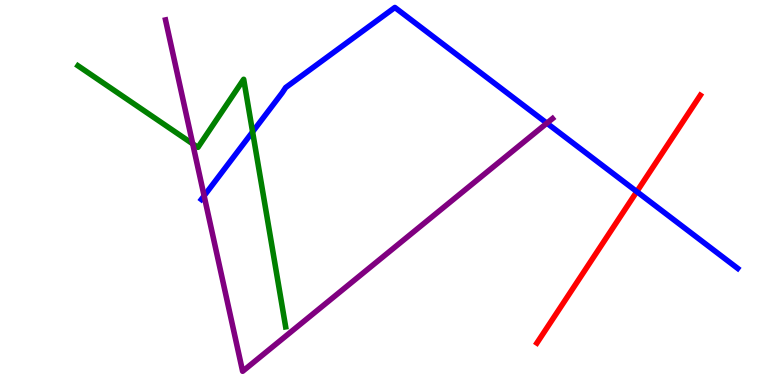[{'lines': ['blue', 'red'], 'intersections': [{'x': 8.22, 'y': 5.02}]}, {'lines': ['green', 'red'], 'intersections': []}, {'lines': ['purple', 'red'], 'intersections': []}, {'lines': ['blue', 'green'], 'intersections': [{'x': 3.26, 'y': 6.58}]}, {'lines': ['blue', 'purple'], 'intersections': [{'x': 2.63, 'y': 4.91}, {'x': 7.06, 'y': 6.8}]}, {'lines': ['green', 'purple'], 'intersections': [{'x': 2.49, 'y': 6.26}]}]